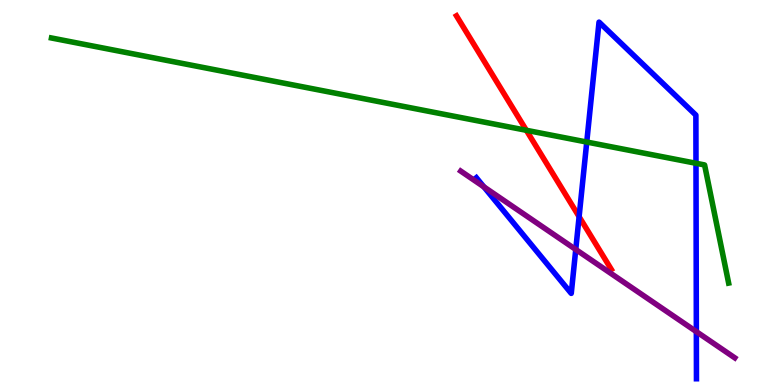[{'lines': ['blue', 'red'], 'intersections': [{'x': 7.47, 'y': 4.37}]}, {'lines': ['green', 'red'], 'intersections': [{'x': 6.79, 'y': 6.62}]}, {'lines': ['purple', 'red'], 'intersections': []}, {'lines': ['blue', 'green'], 'intersections': [{'x': 7.57, 'y': 6.31}, {'x': 8.98, 'y': 5.76}]}, {'lines': ['blue', 'purple'], 'intersections': [{'x': 6.24, 'y': 5.15}, {'x': 7.43, 'y': 3.52}, {'x': 8.99, 'y': 1.39}]}, {'lines': ['green', 'purple'], 'intersections': []}]